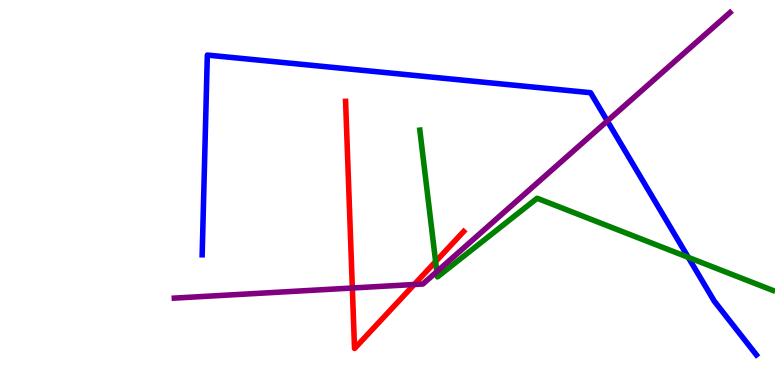[{'lines': ['blue', 'red'], 'intersections': []}, {'lines': ['green', 'red'], 'intersections': [{'x': 5.62, 'y': 3.21}]}, {'lines': ['purple', 'red'], 'intersections': [{'x': 4.55, 'y': 2.52}, {'x': 5.35, 'y': 2.61}]}, {'lines': ['blue', 'green'], 'intersections': [{'x': 8.88, 'y': 3.32}]}, {'lines': ['blue', 'purple'], 'intersections': [{'x': 7.84, 'y': 6.86}]}, {'lines': ['green', 'purple'], 'intersections': [{'x': 5.64, 'y': 2.94}]}]